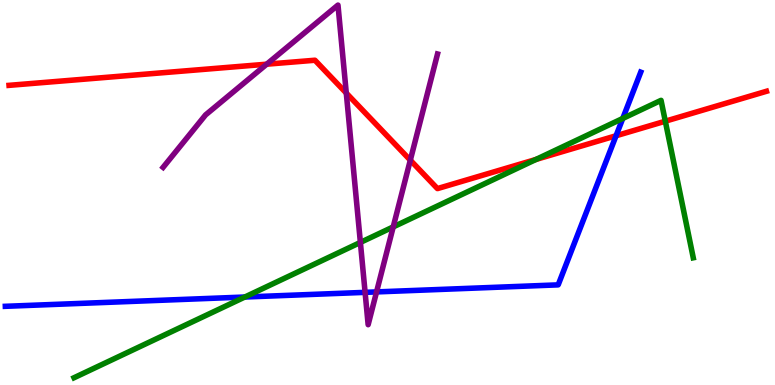[{'lines': ['blue', 'red'], 'intersections': [{'x': 7.95, 'y': 6.47}]}, {'lines': ['green', 'red'], 'intersections': [{'x': 6.92, 'y': 5.86}, {'x': 8.58, 'y': 6.85}]}, {'lines': ['purple', 'red'], 'intersections': [{'x': 3.44, 'y': 8.33}, {'x': 4.47, 'y': 7.58}, {'x': 5.29, 'y': 5.84}]}, {'lines': ['blue', 'green'], 'intersections': [{'x': 3.16, 'y': 2.29}, {'x': 8.04, 'y': 6.92}]}, {'lines': ['blue', 'purple'], 'intersections': [{'x': 4.71, 'y': 2.41}, {'x': 4.86, 'y': 2.42}]}, {'lines': ['green', 'purple'], 'intersections': [{'x': 4.65, 'y': 3.7}, {'x': 5.07, 'y': 4.11}]}]